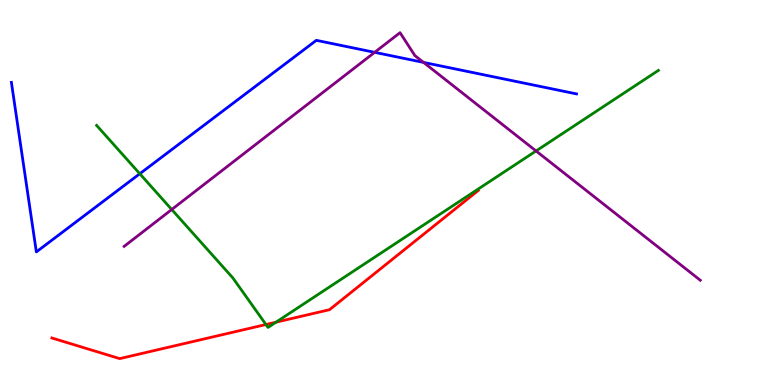[{'lines': ['blue', 'red'], 'intersections': []}, {'lines': ['green', 'red'], 'intersections': [{'x': 3.43, 'y': 1.57}, {'x': 3.56, 'y': 1.63}]}, {'lines': ['purple', 'red'], 'intersections': []}, {'lines': ['blue', 'green'], 'intersections': [{'x': 1.8, 'y': 5.49}]}, {'lines': ['blue', 'purple'], 'intersections': [{'x': 4.83, 'y': 8.64}, {'x': 5.47, 'y': 8.38}]}, {'lines': ['green', 'purple'], 'intersections': [{'x': 2.22, 'y': 4.56}, {'x': 6.92, 'y': 6.08}]}]